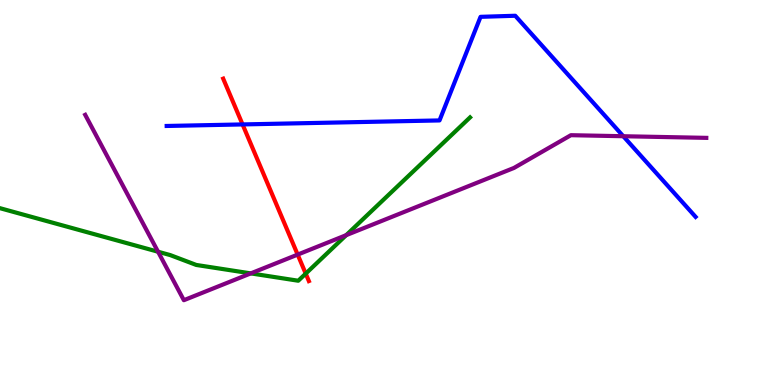[{'lines': ['blue', 'red'], 'intersections': [{'x': 3.13, 'y': 6.77}]}, {'lines': ['green', 'red'], 'intersections': [{'x': 3.94, 'y': 2.89}]}, {'lines': ['purple', 'red'], 'intersections': [{'x': 3.84, 'y': 3.39}]}, {'lines': ['blue', 'green'], 'intersections': []}, {'lines': ['blue', 'purple'], 'intersections': [{'x': 8.04, 'y': 6.46}]}, {'lines': ['green', 'purple'], 'intersections': [{'x': 2.04, 'y': 3.46}, {'x': 3.24, 'y': 2.9}, {'x': 4.47, 'y': 3.89}]}]